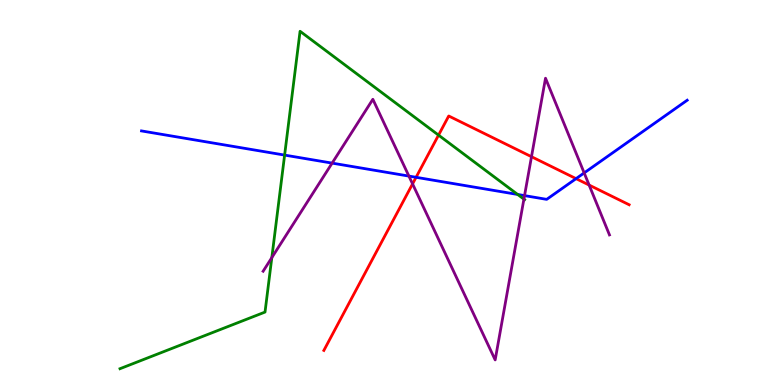[{'lines': ['blue', 'red'], 'intersections': [{'x': 5.37, 'y': 5.39}, {'x': 7.43, 'y': 5.36}]}, {'lines': ['green', 'red'], 'intersections': [{'x': 5.66, 'y': 6.49}]}, {'lines': ['purple', 'red'], 'intersections': [{'x': 5.32, 'y': 5.22}, {'x': 6.86, 'y': 5.93}, {'x': 7.6, 'y': 5.19}]}, {'lines': ['blue', 'green'], 'intersections': [{'x': 3.67, 'y': 5.97}, {'x': 6.68, 'y': 4.95}]}, {'lines': ['blue', 'purple'], 'intersections': [{'x': 4.29, 'y': 5.76}, {'x': 5.28, 'y': 5.43}, {'x': 6.77, 'y': 4.92}, {'x': 7.54, 'y': 5.51}]}, {'lines': ['green', 'purple'], 'intersections': [{'x': 3.51, 'y': 3.31}, {'x': 6.76, 'y': 4.83}]}]